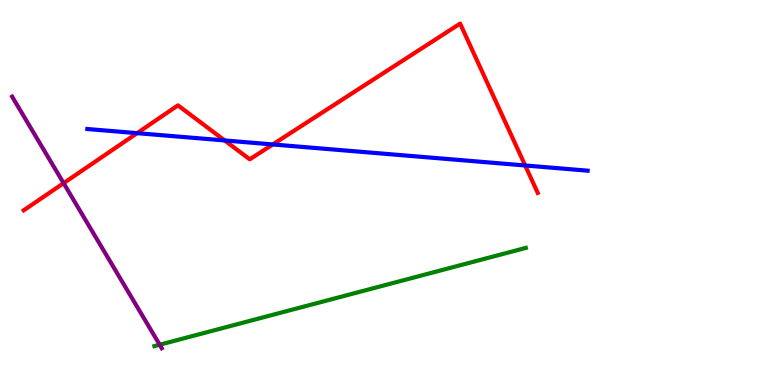[{'lines': ['blue', 'red'], 'intersections': [{'x': 1.77, 'y': 6.54}, {'x': 2.9, 'y': 6.35}, {'x': 3.52, 'y': 6.25}, {'x': 6.78, 'y': 5.7}]}, {'lines': ['green', 'red'], 'intersections': []}, {'lines': ['purple', 'red'], 'intersections': [{'x': 0.821, 'y': 5.24}]}, {'lines': ['blue', 'green'], 'intersections': []}, {'lines': ['blue', 'purple'], 'intersections': []}, {'lines': ['green', 'purple'], 'intersections': [{'x': 2.06, 'y': 1.05}]}]